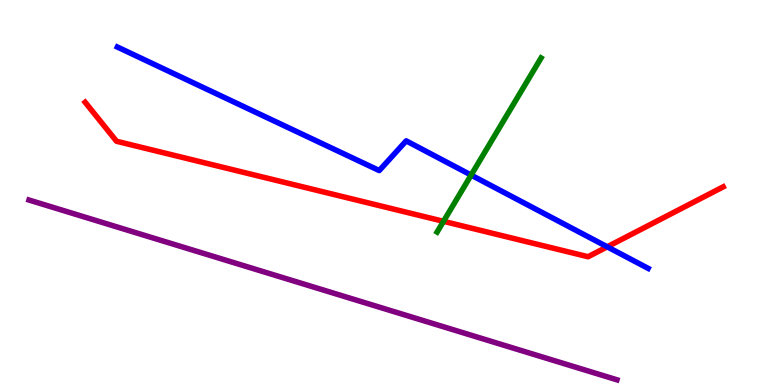[{'lines': ['blue', 'red'], 'intersections': [{'x': 7.84, 'y': 3.59}]}, {'lines': ['green', 'red'], 'intersections': [{'x': 5.72, 'y': 4.25}]}, {'lines': ['purple', 'red'], 'intersections': []}, {'lines': ['blue', 'green'], 'intersections': [{'x': 6.08, 'y': 5.45}]}, {'lines': ['blue', 'purple'], 'intersections': []}, {'lines': ['green', 'purple'], 'intersections': []}]